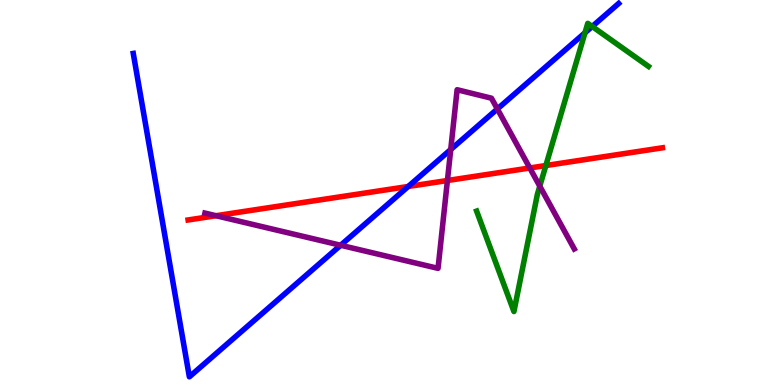[{'lines': ['blue', 'red'], 'intersections': [{'x': 5.27, 'y': 5.16}]}, {'lines': ['green', 'red'], 'intersections': [{'x': 7.04, 'y': 5.7}]}, {'lines': ['purple', 'red'], 'intersections': [{'x': 2.79, 'y': 4.4}, {'x': 5.77, 'y': 5.31}, {'x': 6.84, 'y': 5.64}]}, {'lines': ['blue', 'green'], 'intersections': [{'x': 7.55, 'y': 9.15}, {'x': 7.64, 'y': 9.31}]}, {'lines': ['blue', 'purple'], 'intersections': [{'x': 4.4, 'y': 3.63}, {'x': 5.82, 'y': 6.12}, {'x': 6.42, 'y': 7.17}]}, {'lines': ['green', 'purple'], 'intersections': [{'x': 6.96, 'y': 5.16}]}]